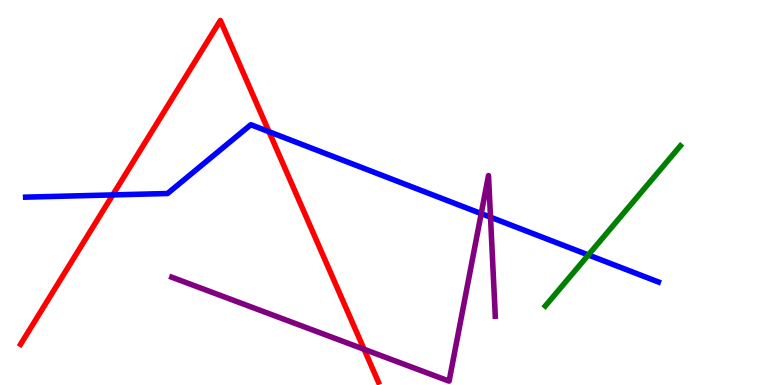[{'lines': ['blue', 'red'], 'intersections': [{'x': 1.45, 'y': 4.94}, {'x': 3.47, 'y': 6.58}]}, {'lines': ['green', 'red'], 'intersections': []}, {'lines': ['purple', 'red'], 'intersections': [{'x': 4.7, 'y': 0.928}]}, {'lines': ['blue', 'green'], 'intersections': [{'x': 7.59, 'y': 3.38}]}, {'lines': ['blue', 'purple'], 'intersections': [{'x': 6.21, 'y': 4.45}, {'x': 6.33, 'y': 4.36}]}, {'lines': ['green', 'purple'], 'intersections': []}]